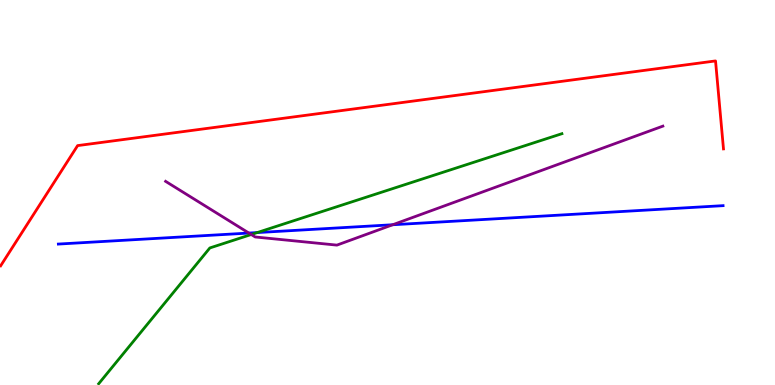[{'lines': ['blue', 'red'], 'intersections': []}, {'lines': ['green', 'red'], 'intersections': []}, {'lines': ['purple', 'red'], 'intersections': []}, {'lines': ['blue', 'green'], 'intersections': [{'x': 3.32, 'y': 3.96}]}, {'lines': ['blue', 'purple'], 'intersections': [{'x': 3.21, 'y': 3.95}, {'x': 5.07, 'y': 4.16}]}, {'lines': ['green', 'purple'], 'intersections': [{'x': 3.24, 'y': 3.91}]}]